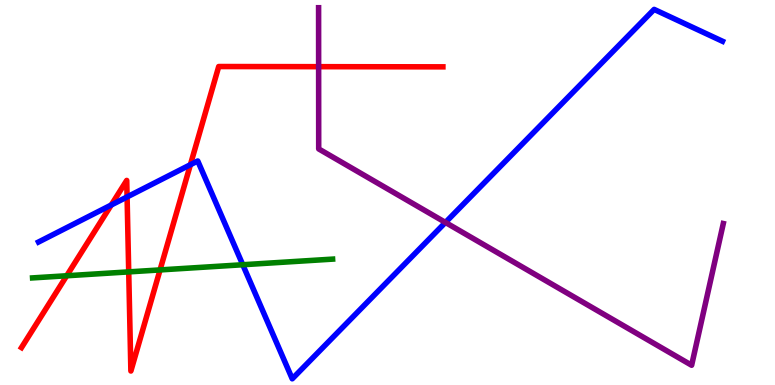[{'lines': ['blue', 'red'], 'intersections': [{'x': 1.44, 'y': 4.68}, {'x': 1.64, 'y': 4.88}, {'x': 2.46, 'y': 5.72}]}, {'lines': ['green', 'red'], 'intersections': [{'x': 0.861, 'y': 2.84}, {'x': 1.66, 'y': 2.94}, {'x': 2.07, 'y': 2.99}]}, {'lines': ['purple', 'red'], 'intersections': [{'x': 4.11, 'y': 8.27}]}, {'lines': ['blue', 'green'], 'intersections': [{'x': 3.13, 'y': 3.12}]}, {'lines': ['blue', 'purple'], 'intersections': [{'x': 5.75, 'y': 4.22}]}, {'lines': ['green', 'purple'], 'intersections': []}]